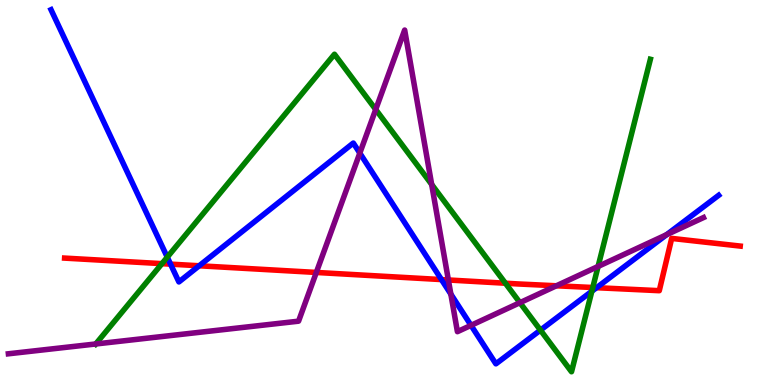[{'lines': ['blue', 'red'], 'intersections': [{'x': 2.2, 'y': 3.14}, {'x': 2.57, 'y': 3.1}, {'x': 5.7, 'y': 2.74}, {'x': 7.7, 'y': 2.53}]}, {'lines': ['green', 'red'], 'intersections': [{'x': 2.09, 'y': 3.15}, {'x': 6.52, 'y': 2.64}, {'x': 7.65, 'y': 2.53}]}, {'lines': ['purple', 'red'], 'intersections': [{'x': 4.08, 'y': 2.92}, {'x': 5.79, 'y': 2.73}, {'x': 7.18, 'y': 2.58}]}, {'lines': ['blue', 'green'], 'intersections': [{'x': 2.16, 'y': 3.32}, {'x': 6.97, 'y': 1.42}, {'x': 7.64, 'y': 2.44}]}, {'lines': ['blue', 'purple'], 'intersections': [{'x': 4.64, 'y': 6.02}, {'x': 5.82, 'y': 2.36}, {'x': 6.08, 'y': 1.55}, {'x': 8.6, 'y': 3.9}]}, {'lines': ['green', 'purple'], 'intersections': [{'x': 1.24, 'y': 1.07}, {'x': 4.85, 'y': 7.16}, {'x': 5.57, 'y': 5.21}, {'x': 6.71, 'y': 2.14}, {'x': 7.72, 'y': 3.08}]}]